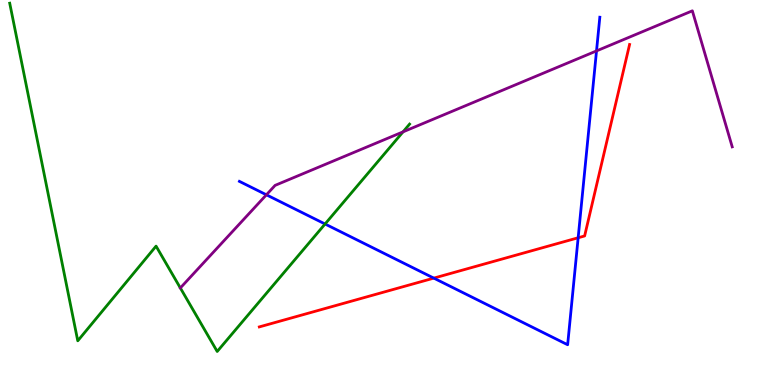[{'lines': ['blue', 'red'], 'intersections': [{'x': 5.6, 'y': 2.78}, {'x': 7.46, 'y': 3.82}]}, {'lines': ['green', 'red'], 'intersections': []}, {'lines': ['purple', 'red'], 'intersections': []}, {'lines': ['blue', 'green'], 'intersections': [{'x': 4.19, 'y': 4.18}]}, {'lines': ['blue', 'purple'], 'intersections': [{'x': 3.44, 'y': 4.94}, {'x': 7.7, 'y': 8.68}]}, {'lines': ['green', 'purple'], 'intersections': [{'x': 5.2, 'y': 6.58}]}]